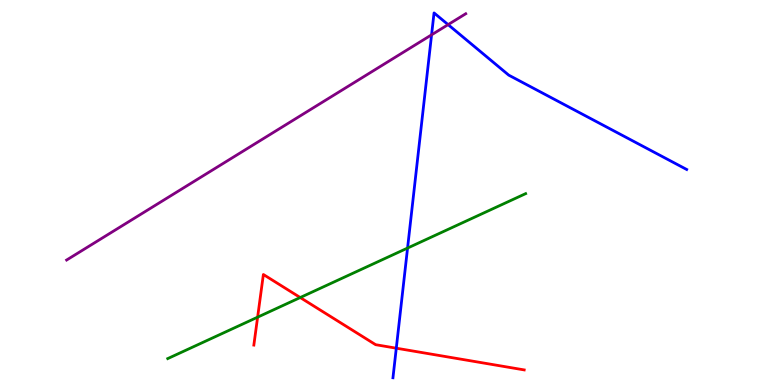[{'lines': ['blue', 'red'], 'intersections': [{'x': 5.11, 'y': 0.956}]}, {'lines': ['green', 'red'], 'intersections': [{'x': 3.32, 'y': 1.76}, {'x': 3.87, 'y': 2.27}]}, {'lines': ['purple', 'red'], 'intersections': []}, {'lines': ['blue', 'green'], 'intersections': [{'x': 5.26, 'y': 3.56}]}, {'lines': ['blue', 'purple'], 'intersections': [{'x': 5.57, 'y': 9.1}, {'x': 5.78, 'y': 9.36}]}, {'lines': ['green', 'purple'], 'intersections': []}]